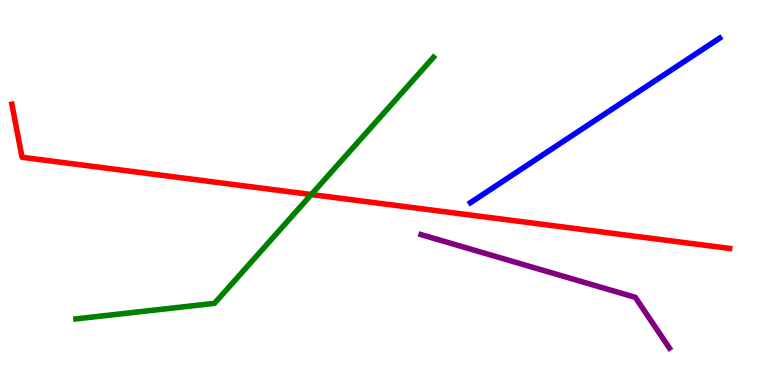[{'lines': ['blue', 'red'], 'intersections': []}, {'lines': ['green', 'red'], 'intersections': [{'x': 4.02, 'y': 4.95}]}, {'lines': ['purple', 'red'], 'intersections': []}, {'lines': ['blue', 'green'], 'intersections': []}, {'lines': ['blue', 'purple'], 'intersections': []}, {'lines': ['green', 'purple'], 'intersections': []}]